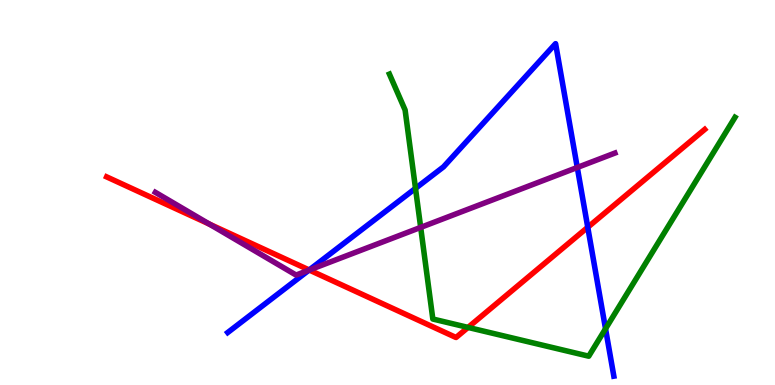[{'lines': ['blue', 'red'], 'intersections': [{'x': 3.99, 'y': 2.99}, {'x': 7.58, 'y': 4.1}]}, {'lines': ['green', 'red'], 'intersections': [{'x': 6.04, 'y': 1.5}]}, {'lines': ['purple', 'red'], 'intersections': [{'x': 2.7, 'y': 4.18}, {'x': 3.99, 'y': 2.99}]}, {'lines': ['blue', 'green'], 'intersections': [{'x': 5.36, 'y': 5.11}, {'x': 7.81, 'y': 1.46}]}, {'lines': ['blue', 'purple'], 'intersections': [{'x': 3.99, 'y': 2.98}, {'x': 7.45, 'y': 5.65}]}, {'lines': ['green', 'purple'], 'intersections': [{'x': 5.43, 'y': 4.09}]}]